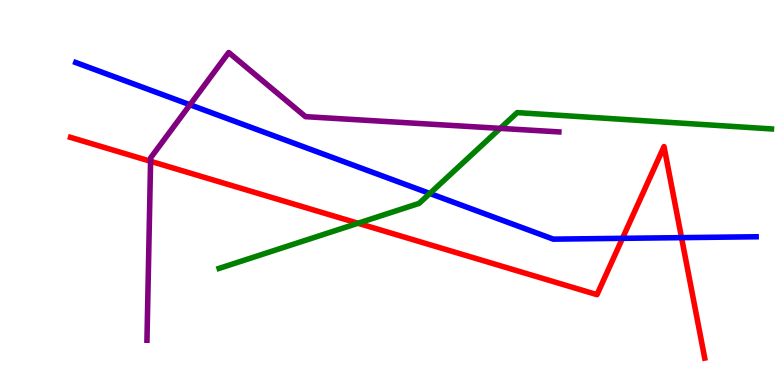[{'lines': ['blue', 'red'], 'intersections': [{'x': 8.03, 'y': 3.81}, {'x': 8.79, 'y': 3.83}]}, {'lines': ['green', 'red'], 'intersections': [{'x': 4.62, 'y': 4.2}]}, {'lines': ['purple', 'red'], 'intersections': [{'x': 1.94, 'y': 5.81}]}, {'lines': ['blue', 'green'], 'intersections': [{'x': 5.55, 'y': 4.97}]}, {'lines': ['blue', 'purple'], 'intersections': [{'x': 2.45, 'y': 7.28}]}, {'lines': ['green', 'purple'], 'intersections': [{'x': 6.45, 'y': 6.67}]}]